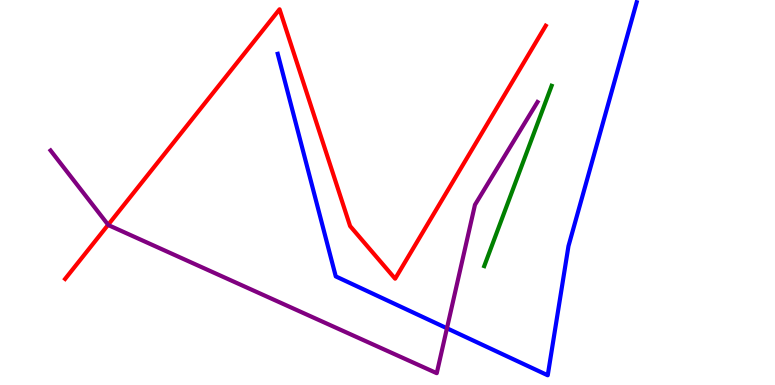[{'lines': ['blue', 'red'], 'intersections': []}, {'lines': ['green', 'red'], 'intersections': []}, {'lines': ['purple', 'red'], 'intersections': [{'x': 1.4, 'y': 4.16}]}, {'lines': ['blue', 'green'], 'intersections': []}, {'lines': ['blue', 'purple'], 'intersections': [{'x': 5.77, 'y': 1.47}]}, {'lines': ['green', 'purple'], 'intersections': []}]